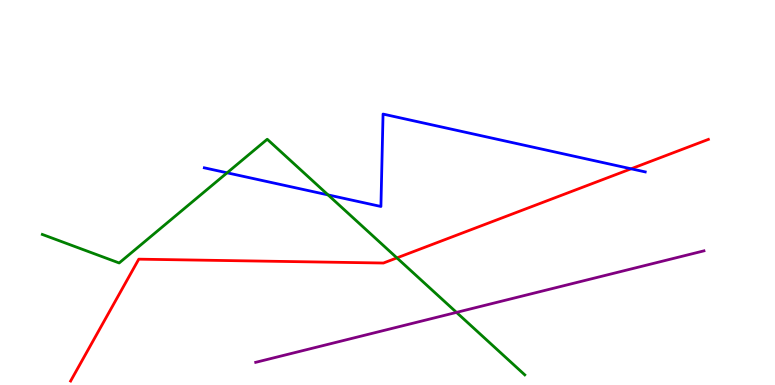[{'lines': ['blue', 'red'], 'intersections': [{'x': 8.14, 'y': 5.62}]}, {'lines': ['green', 'red'], 'intersections': [{'x': 5.12, 'y': 3.3}]}, {'lines': ['purple', 'red'], 'intersections': []}, {'lines': ['blue', 'green'], 'intersections': [{'x': 2.93, 'y': 5.51}, {'x': 4.23, 'y': 4.94}]}, {'lines': ['blue', 'purple'], 'intersections': []}, {'lines': ['green', 'purple'], 'intersections': [{'x': 5.89, 'y': 1.89}]}]